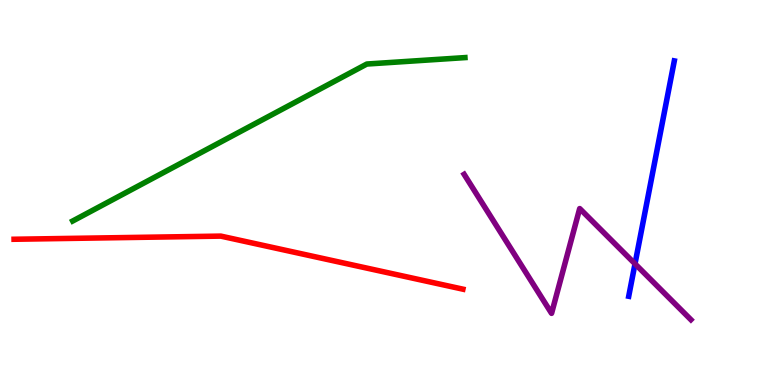[{'lines': ['blue', 'red'], 'intersections': []}, {'lines': ['green', 'red'], 'intersections': []}, {'lines': ['purple', 'red'], 'intersections': []}, {'lines': ['blue', 'green'], 'intersections': []}, {'lines': ['blue', 'purple'], 'intersections': [{'x': 8.19, 'y': 3.15}]}, {'lines': ['green', 'purple'], 'intersections': []}]